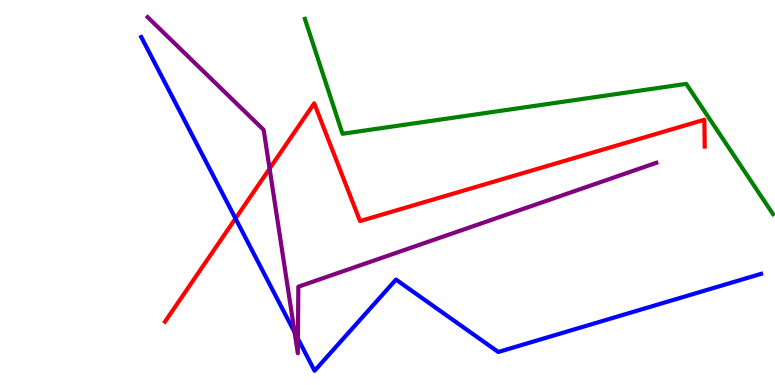[{'lines': ['blue', 'red'], 'intersections': [{'x': 3.04, 'y': 4.32}]}, {'lines': ['green', 'red'], 'intersections': []}, {'lines': ['purple', 'red'], 'intersections': [{'x': 3.48, 'y': 5.62}]}, {'lines': ['blue', 'green'], 'intersections': []}, {'lines': ['blue', 'purple'], 'intersections': [{'x': 3.8, 'y': 1.37}, {'x': 3.84, 'y': 1.2}]}, {'lines': ['green', 'purple'], 'intersections': []}]